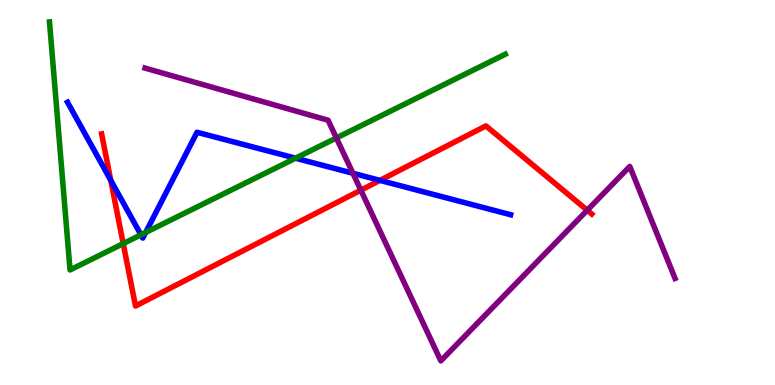[{'lines': ['blue', 'red'], 'intersections': [{'x': 1.43, 'y': 5.32}, {'x': 4.9, 'y': 5.31}]}, {'lines': ['green', 'red'], 'intersections': [{'x': 1.59, 'y': 3.67}]}, {'lines': ['purple', 'red'], 'intersections': [{'x': 4.66, 'y': 5.06}, {'x': 7.58, 'y': 4.54}]}, {'lines': ['blue', 'green'], 'intersections': [{'x': 1.82, 'y': 3.9}, {'x': 1.88, 'y': 3.96}, {'x': 3.81, 'y': 5.89}]}, {'lines': ['blue', 'purple'], 'intersections': [{'x': 4.55, 'y': 5.5}]}, {'lines': ['green', 'purple'], 'intersections': [{'x': 4.34, 'y': 6.42}]}]